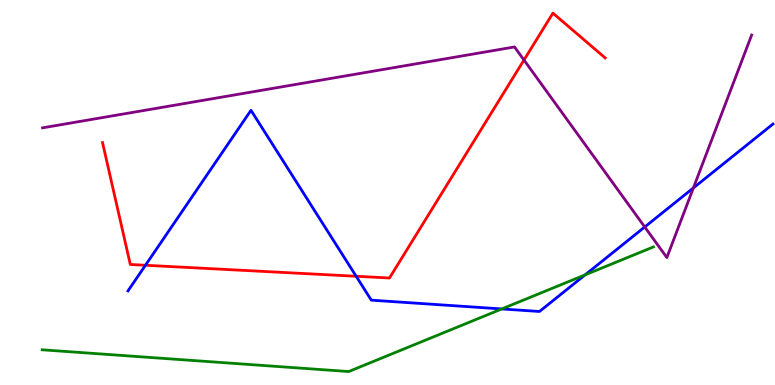[{'lines': ['blue', 'red'], 'intersections': [{'x': 1.88, 'y': 3.11}, {'x': 4.6, 'y': 2.82}]}, {'lines': ['green', 'red'], 'intersections': []}, {'lines': ['purple', 'red'], 'intersections': [{'x': 6.76, 'y': 8.44}]}, {'lines': ['blue', 'green'], 'intersections': [{'x': 6.47, 'y': 1.98}, {'x': 7.55, 'y': 2.86}]}, {'lines': ['blue', 'purple'], 'intersections': [{'x': 8.32, 'y': 4.1}, {'x': 8.95, 'y': 5.12}]}, {'lines': ['green', 'purple'], 'intersections': []}]